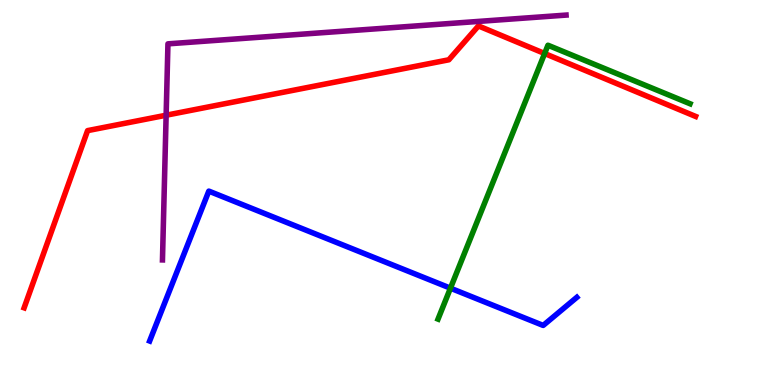[{'lines': ['blue', 'red'], 'intersections': []}, {'lines': ['green', 'red'], 'intersections': [{'x': 7.03, 'y': 8.61}]}, {'lines': ['purple', 'red'], 'intersections': [{'x': 2.14, 'y': 7.01}]}, {'lines': ['blue', 'green'], 'intersections': [{'x': 5.81, 'y': 2.51}]}, {'lines': ['blue', 'purple'], 'intersections': []}, {'lines': ['green', 'purple'], 'intersections': []}]